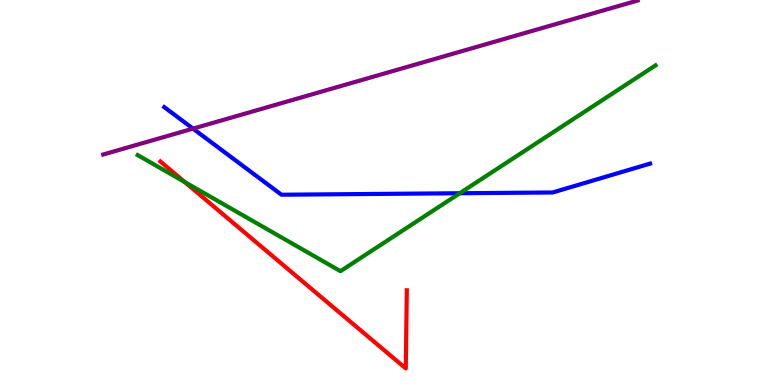[{'lines': ['blue', 'red'], 'intersections': []}, {'lines': ['green', 'red'], 'intersections': [{'x': 2.38, 'y': 5.27}]}, {'lines': ['purple', 'red'], 'intersections': []}, {'lines': ['blue', 'green'], 'intersections': [{'x': 5.93, 'y': 4.98}]}, {'lines': ['blue', 'purple'], 'intersections': [{'x': 2.49, 'y': 6.66}]}, {'lines': ['green', 'purple'], 'intersections': []}]